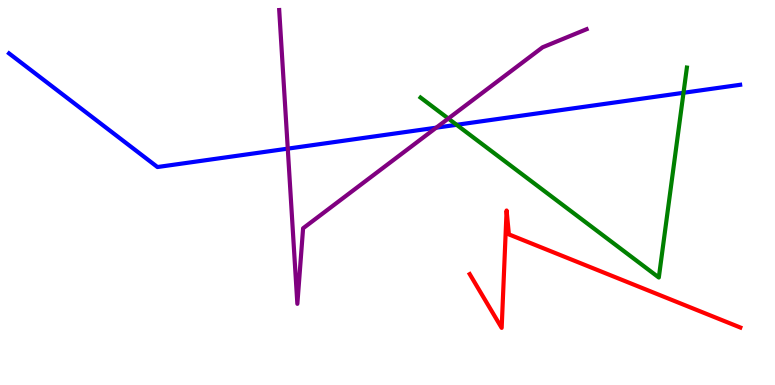[{'lines': ['blue', 'red'], 'intersections': []}, {'lines': ['green', 'red'], 'intersections': []}, {'lines': ['purple', 'red'], 'intersections': []}, {'lines': ['blue', 'green'], 'intersections': [{'x': 5.89, 'y': 6.76}, {'x': 8.82, 'y': 7.59}]}, {'lines': ['blue', 'purple'], 'intersections': [{'x': 3.71, 'y': 6.14}, {'x': 5.63, 'y': 6.68}]}, {'lines': ['green', 'purple'], 'intersections': [{'x': 5.78, 'y': 6.92}]}]